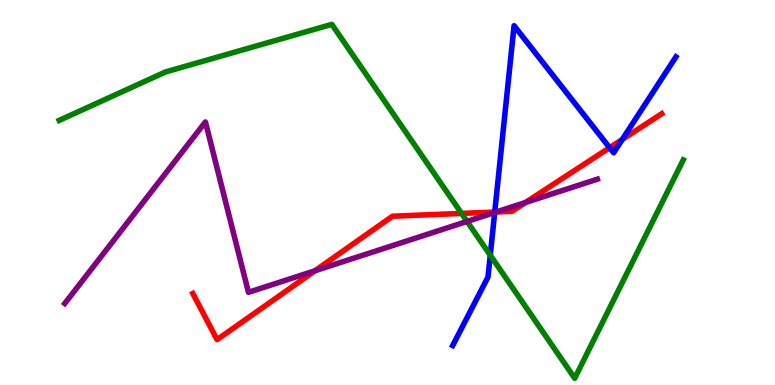[{'lines': ['blue', 'red'], 'intersections': [{'x': 6.38, 'y': 4.49}, {'x': 7.87, 'y': 6.16}, {'x': 8.03, 'y': 6.38}]}, {'lines': ['green', 'red'], 'intersections': [{'x': 5.96, 'y': 4.46}]}, {'lines': ['purple', 'red'], 'intersections': [{'x': 4.06, 'y': 2.97}, {'x': 6.4, 'y': 4.49}, {'x': 6.78, 'y': 4.74}]}, {'lines': ['blue', 'green'], 'intersections': [{'x': 6.33, 'y': 3.37}]}, {'lines': ['blue', 'purple'], 'intersections': [{'x': 6.38, 'y': 4.48}]}, {'lines': ['green', 'purple'], 'intersections': [{'x': 6.03, 'y': 4.25}]}]